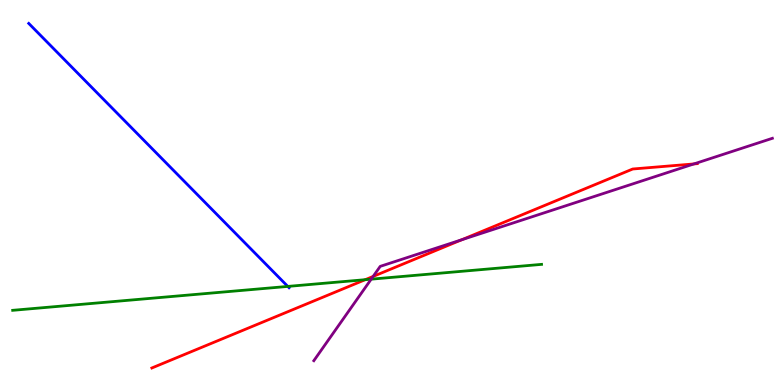[{'lines': ['blue', 'red'], 'intersections': []}, {'lines': ['green', 'red'], 'intersections': [{'x': 4.71, 'y': 2.74}]}, {'lines': ['purple', 'red'], 'intersections': [{'x': 4.81, 'y': 2.82}, {'x': 5.96, 'y': 3.77}, {'x': 8.95, 'y': 5.74}]}, {'lines': ['blue', 'green'], 'intersections': [{'x': 3.71, 'y': 2.56}]}, {'lines': ['blue', 'purple'], 'intersections': []}, {'lines': ['green', 'purple'], 'intersections': [{'x': 4.79, 'y': 2.75}]}]